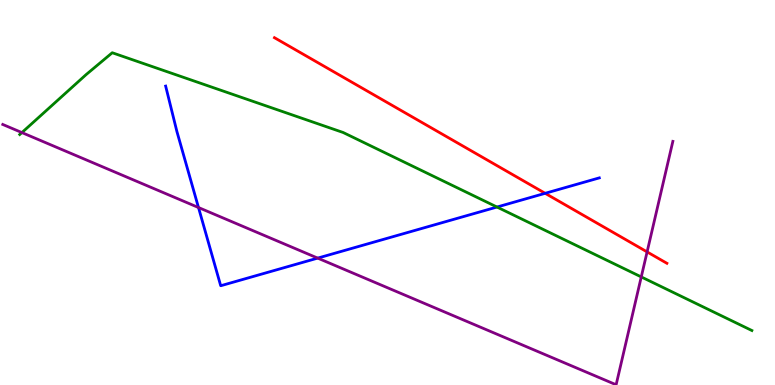[{'lines': ['blue', 'red'], 'intersections': [{'x': 7.03, 'y': 4.98}]}, {'lines': ['green', 'red'], 'intersections': []}, {'lines': ['purple', 'red'], 'intersections': [{'x': 8.35, 'y': 3.46}]}, {'lines': ['blue', 'green'], 'intersections': [{'x': 6.41, 'y': 4.62}]}, {'lines': ['blue', 'purple'], 'intersections': [{'x': 2.56, 'y': 4.61}, {'x': 4.1, 'y': 3.3}]}, {'lines': ['green', 'purple'], 'intersections': [{'x': 0.283, 'y': 6.56}, {'x': 8.27, 'y': 2.81}]}]